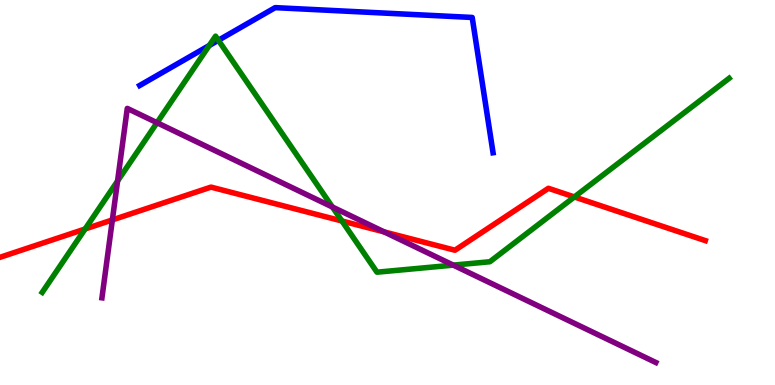[{'lines': ['blue', 'red'], 'intersections': []}, {'lines': ['green', 'red'], 'intersections': [{'x': 1.1, 'y': 4.05}, {'x': 4.41, 'y': 4.26}, {'x': 7.41, 'y': 4.88}]}, {'lines': ['purple', 'red'], 'intersections': [{'x': 1.45, 'y': 4.29}, {'x': 4.96, 'y': 3.98}]}, {'lines': ['blue', 'green'], 'intersections': [{'x': 2.7, 'y': 8.82}, {'x': 2.82, 'y': 8.95}]}, {'lines': ['blue', 'purple'], 'intersections': []}, {'lines': ['green', 'purple'], 'intersections': [{'x': 1.52, 'y': 5.3}, {'x': 2.03, 'y': 6.81}, {'x': 4.29, 'y': 4.62}, {'x': 5.85, 'y': 3.11}]}]